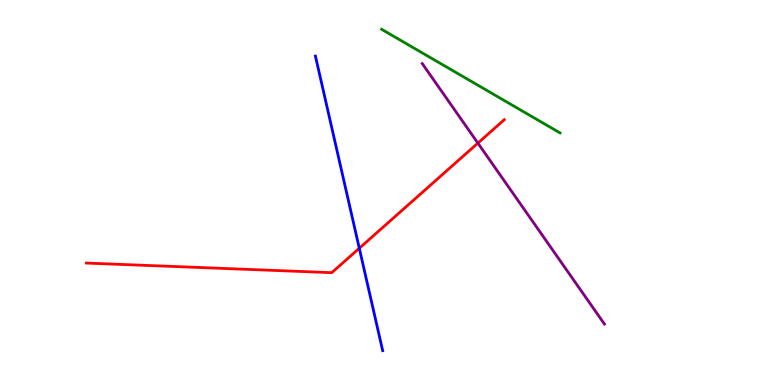[{'lines': ['blue', 'red'], 'intersections': [{'x': 4.64, 'y': 3.55}]}, {'lines': ['green', 'red'], 'intersections': []}, {'lines': ['purple', 'red'], 'intersections': [{'x': 6.17, 'y': 6.28}]}, {'lines': ['blue', 'green'], 'intersections': []}, {'lines': ['blue', 'purple'], 'intersections': []}, {'lines': ['green', 'purple'], 'intersections': []}]